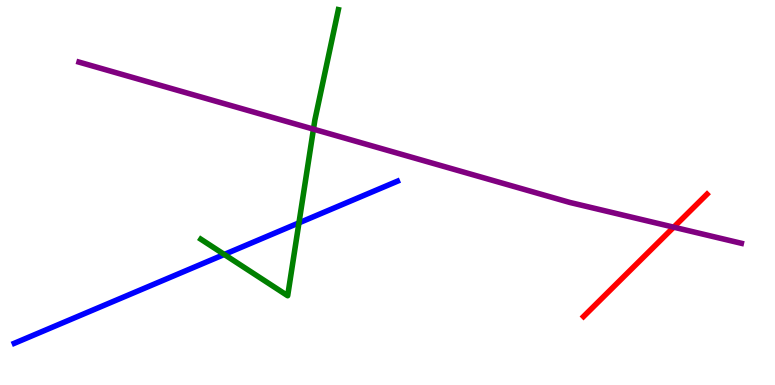[{'lines': ['blue', 'red'], 'intersections': []}, {'lines': ['green', 'red'], 'intersections': []}, {'lines': ['purple', 'red'], 'intersections': [{'x': 8.69, 'y': 4.1}]}, {'lines': ['blue', 'green'], 'intersections': [{'x': 2.89, 'y': 3.39}, {'x': 3.86, 'y': 4.21}]}, {'lines': ['blue', 'purple'], 'intersections': []}, {'lines': ['green', 'purple'], 'intersections': [{'x': 4.04, 'y': 6.65}]}]